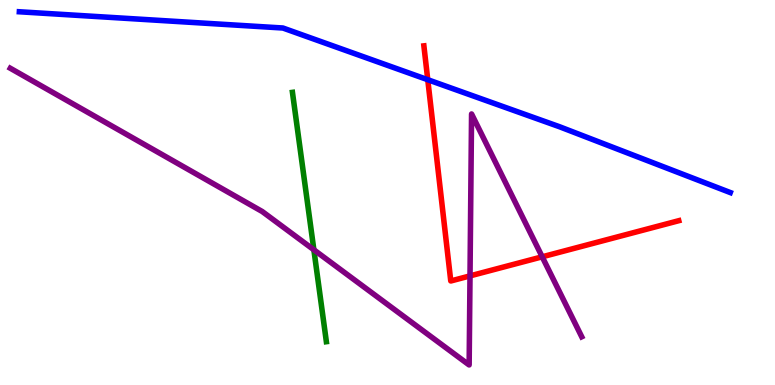[{'lines': ['blue', 'red'], 'intersections': [{'x': 5.52, 'y': 7.93}]}, {'lines': ['green', 'red'], 'intersections': []}, {'lines': ['purple', 'red'], 'intersections': [{'x': 6.06, 'y': 2.83}, {'x': 7.0, 'y': 3.33}]}, {'lines': ['blue', 'green'], 'intersections': []}, {'lines': ['blue', 'purple'], 'intersections': []}, {'lines': ['green', 'purple'], 'intersections': [{'x': 4.05, 'y': 3.51}]}]